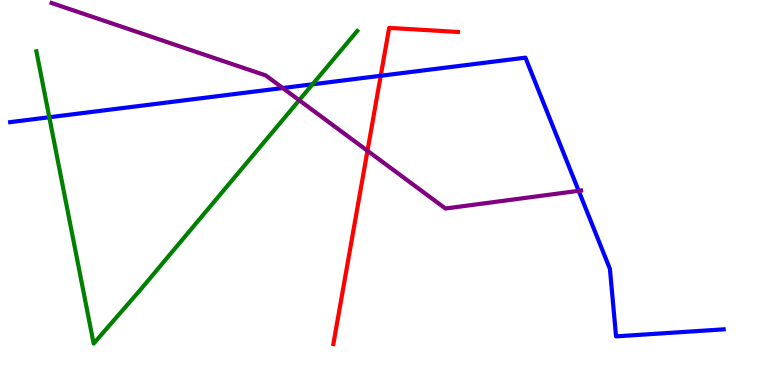[{'lines': ['blue', 'red'], 'intersections': [{'x': 4.91, 'y': 8.03}]}, {'lines': ['green', 'red'], 'intersections': []}, {'lines': ['purple', 'red'], 'intersections': [{'x': 4.74, 'y': 6.08}]}, {'lines': ['blue', 'green'], 'intersections': [{'x': 0.636, 'y': 6.95}, {'x': 4.03, 'y': 7.81}]}, {'lines': ['blue', 'purple'], 'intersections': [{'x': 3.65, 'y': 7.71}, {'x': 7.47, 'y': 5.04}]}, {'lines': ['green', 'purple'], 'intersections': [{'x': 3.86, 'y': 7.4}]}]